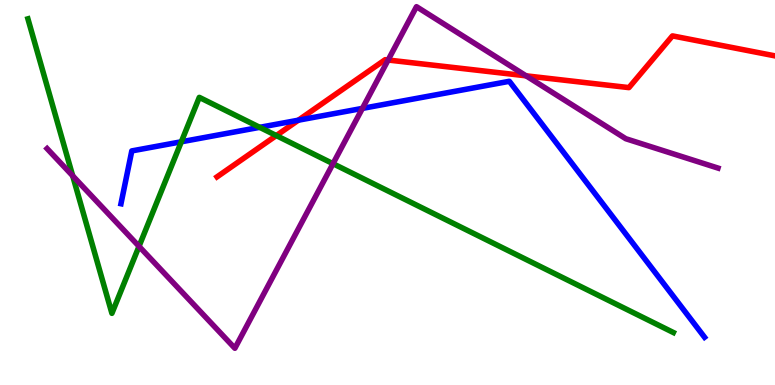[{'lines': ['blue', 'red'], 'intersections': [{'x': 3.85, 'y': 6.88}]}, {'lines': ['green', 'red'], 'intersections': [{'x': 3.57, 'y': 6.48}]}, {'lines': ['purple', 'red'], 'intersections': [{'x': 5.01, 'y': 8.44}, {'x': 6.79, 'y': 8.03}]}, {'lines': ['blue', 'green'], 'intersections': [{'x': 2.34, 'y': 6.32}, {'x': 3.35, 'y': 6.69}]}, {'lines': ['blue', 'purple'], 'intersections': [{'x': 4.68, 'y': 7.18}]}, {'lines': ['green', 'purple'], 'intersections': [{'x': 0.938, 'y': 5.43}, {'x': 1.79, 'y': 3.6}, {'x': 4.3, 'y': 5.75}]}]